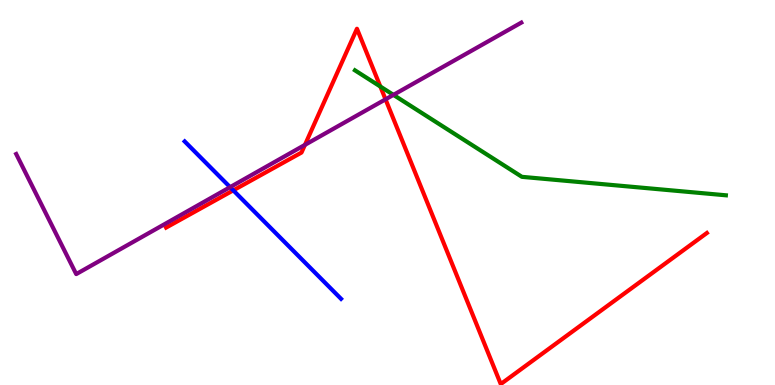[{'lines': ['blue', 'red'], 'intersections': [{'x': 3.01, 'y': 5.06}]}, {'lines': ['green', 'red'], 'intersections': [{'x': 4.91, 'y': 7.75}]}, {'lines': ['purple', 'red'], 'intersections': [{'x': 3.93, 'y': 6.24}, {'x': 4.97, 'y': 7.42}]}, {'lines': ['blue', 'green'], 'intersections': []}, {'lines': ['blue', 'purple'], 'intersections': [{'x': 2.97, 'y': 5.14}]}, {'lines': ['green', 'purple'], 'intersections': [{'x': 5.08, 'y': 7.54}]}]